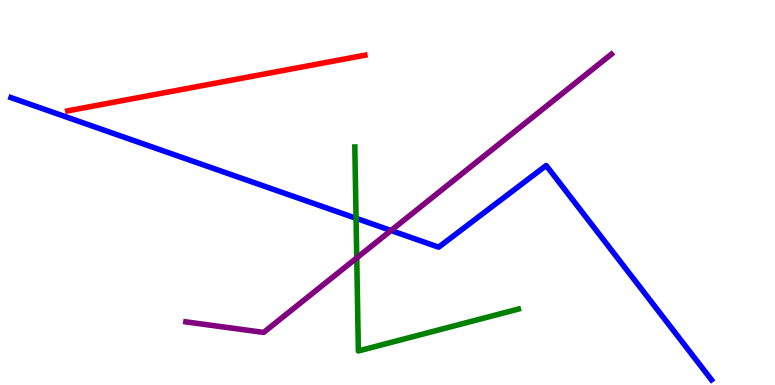[{'lines': ['blue', 'red'], 'intersections': []}, {'lines': ['green', 'red'], 'intersections': []}, {'lines': ['purple', 'red'], 'intersections': []}, {'lines': ['blue', 'green'], 'intersections': [{'x': 4.59, 'y': 4.33}]}, {'lines': ['blue', 'purple'], 'intersections': [{'x': 5.05, 'y': 4.01}]}, {'lines': ['green', 'purple'], 'intersections': [{'x': 4.6, 'y': 3.3}]}]